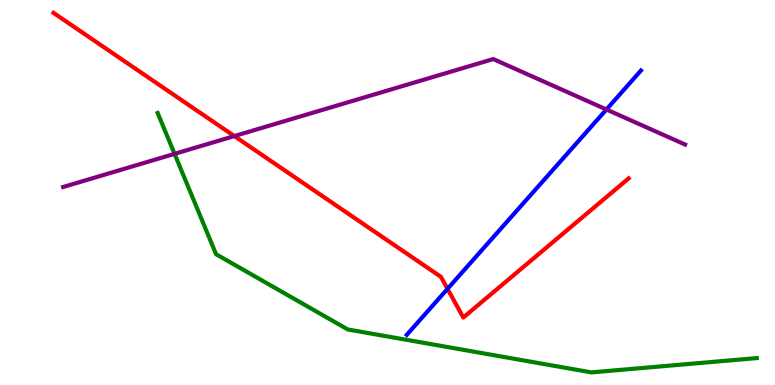[{'lines': ['blue', 'red'], 'intersections': [{'x': 5.77, 'y': 2.5}]}, {'lines': ['green', 'red'], 'intersections': []}, {'lines': ['purple', 'red'], 'intersections': [{'x': 3.02, 'y': 6.47}]}, {'lines': ['blue', 'green'], 'intersections': []}, {'lines': ['blue', 'purple'], 'intersections': [{'x': 7.82, 'y': 7.16}]}, {'lines': ['green', 'purple'], 'intersections': [{'x': 2.25, 'y': 6.0}]}]